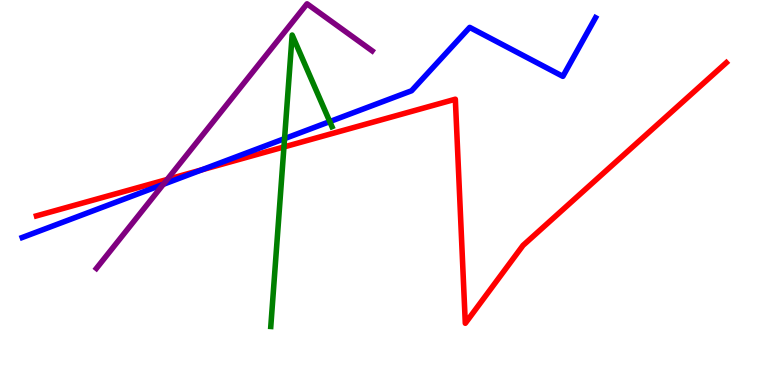[{'lines': ['blue', 'red'], 'intersections': [{'x': 2.6, 'y': 5.59}]}, {'lines': ['green', 'red'], 'intersections': [{'x': 3.66, 'y': 6.18}]}, {'lines': ['purple', 'red'], 'intersections': [{'x': 2.16, 'y': 5.34}]}, {'lines': ['blue', 'green'], 'intersections': [{'x': 3.67, 'y': 6.4}, {'x': 4.26, 'y': 6.84}]}, {'lines': ['blue', 'purple'], 'intersections': [{'x': 2.11, 'y': 5.21}]}, {'lines': ['green', 'purple'], 'intersections': []}]